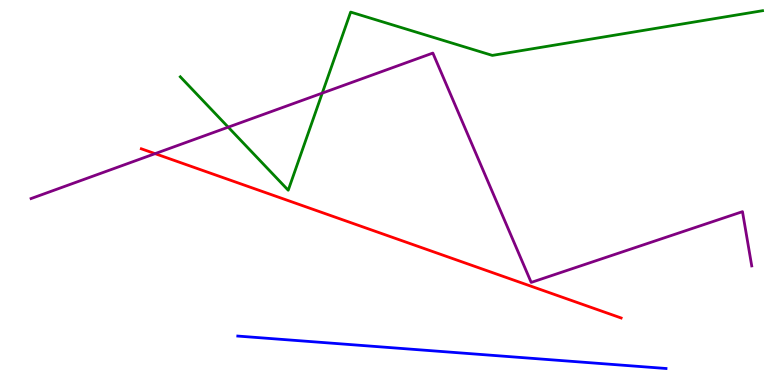[{'lines': ['blue', 'red'], 'intersections': []}, {'lines': ['green', 'red'], 'intersections': []}, {'lines': ['purple', 'red'], 'intersections': [{'x': 2.0, 'y': 6.01}]}, {'lines': ['blue', 'green'], 'intersections': []}, {'lines': ['blue', 'purple'], 'intersections': []}, {'lines': ['green', 'purple'], 'intersections': [{'x': 2.94, 'y': 6.7}, {'x': 4.16, 'y': 7.58}]}]